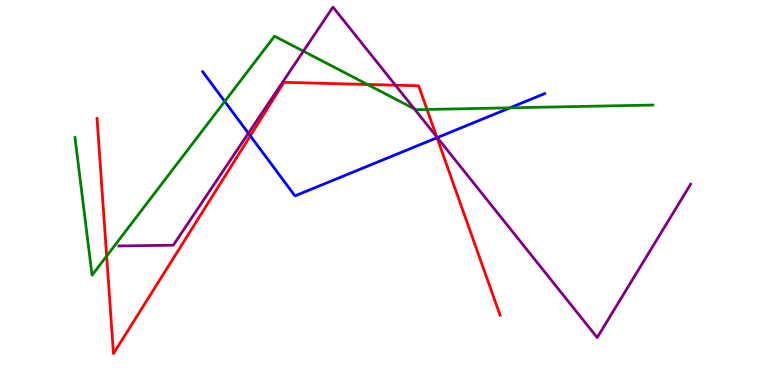[{'lines': ['blue', 'red'], 'intersections': [{'x': 3.23, 'y': 6.47}, {'x': 5.64, 'y': 6.42}]}, {'lines': ['green', 'red'], 'intersections': [{'x': 1.38, 'y': 3.35}, {'x': 4.74, 'y': 7.81}, {'x': 5.51, 'y': 7.16}]}, {'lines': ['purple', 'red'], 'intersections': [{'x': 5.1, 'y': 7.79}, {'x': 5.64, 'y': 6.45}]}, {'lines': ['blue', 'green'], 'intersections': [{'x': 2.9, 'y': 7.37}, {'x': 6.58, 'y': 7.2}]}, {'lines': ['blue', 'purple'], 'intersections': [{'x': 3.2, 'y': 6.54}, {'x': 5.64, 'y': 6.43}]}, {'lines': ['green', 'purple'], 'intersections': [{'x': 3.91, 'y': 8.67}, {'x': 5.35, 'y': 7.17}]}]